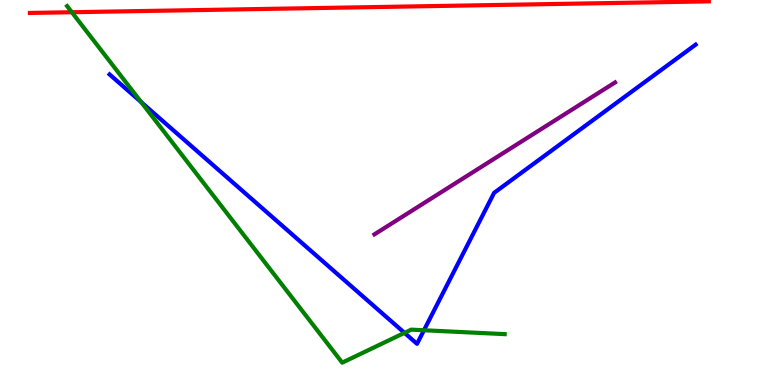[{'lines': ['blue', 'red'], 'intersections': []}, {'lines': ['green', 'red'], 'intersections': [{'x': 0.927, 'y': 9.68}]}, {'lines': ['purple', 'red'], 'intersections': []}, {'lines': ['blue', 'green'], 'intersections': [{'x': 1.82, 'y': 7.35}, {'x': 5.22, 'y': 1.35}, {'x': 5.47, 'y': 1.42}]}, {'lines': ['blue', 'purple'], 'intersections': []}, {'lines': ['green', 'purple'], 'intersections': []}]